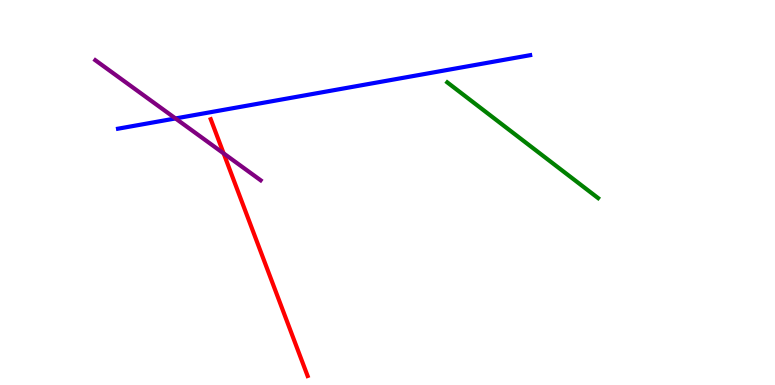[{'lines': ['blue', 'red'], 'intersections': []}, {'lines': ['green', 'red'], 'intersections': []}, {'lines': ['purple', 'red'], 'intersections': [{'x': 2.89, 'y': 6.02}]}, {'lines': ['blue', 'green'], 'intersections': []}, {'lines': ['blue', 'purple'], 'intersections': [{'x': 2.26, 'y': 6.92}]}, {'lines': ['green', 'purple'], 'intersections': []}]